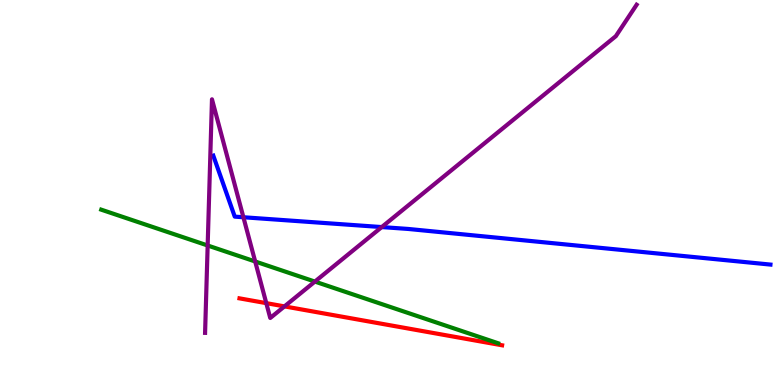[{'lines': ['blue', 'red'], 'intersections': []}, {'lines': ['green', 'red'], 'intersections': []}, {'lines': ['purple', 'red'], 'intersections': [{'x': 3.44, 'y': 2.13}, {'x': 3.67, 'y': 2.04}]}, {'lines': ['blue', 'green'], 'intersections': []}, {'lines': ['blue', 'purple'], 'intersections': [{'x': 3.14, 'y': 4.36}, {'x': 4.93, 'y': 4.1}]}, {'lines': ['green', 'purple'], 'intersections': [{'x': 2.68, 'y': 3.62}, {'x': 3.29, 'y': 3.21}, {'x': 4.06, 'y': 2.69}]}]